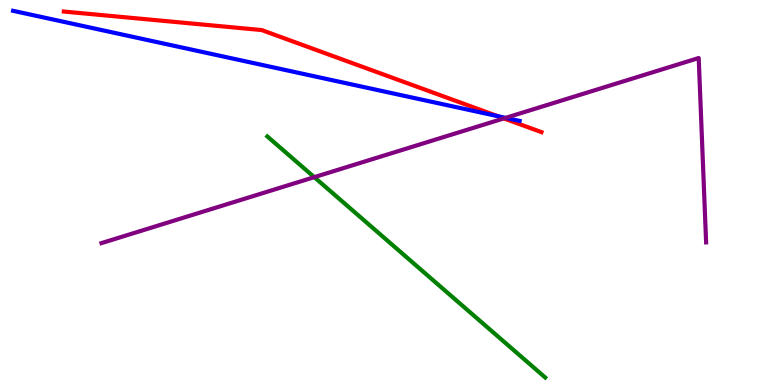[{'lines': ['blue', 'red'], 'intersections': [{'x': 6.42, 'y': 6.98}]}, {'lines': ['green', 'red'], 'intersections': []}, {'lines': ['purple', 'red'], 'intersections': [{'x': 6.5, 'y': 6.92}]}, {'lines': ['blue', 'green'], 'intersections': []}, {'lines': ['blue', 'purple'], 'intersections': [{'x': 6.52, 'y': 6.94}]}, {'lines': ['green', 'purple'], 'intersections': [{'x': 4.06, 'y': 5.4}]}]